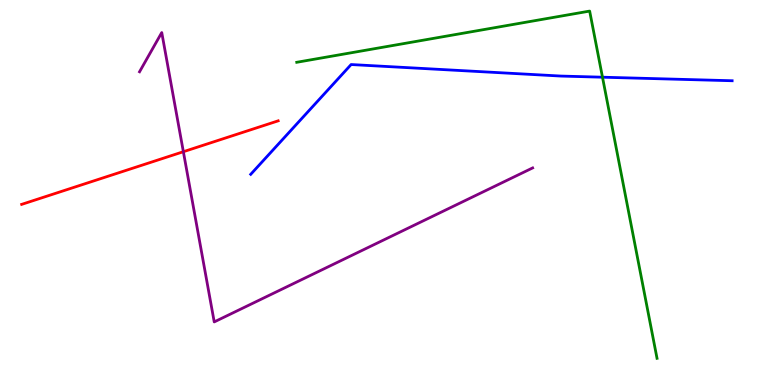[{'lines': ['blue', 'red'], 'intersections': []}, {'lines': ['green', 'red'], 'intersections': []}, {'lines': ['purple', 'red'], 'intersections': [{'x': 2.37, 'y': 6.06}]}, {'lines': ['blue', 'green'], 'intersections': [{'x': 7.77, 'y': 7.99}]}, {'lines': ['blue', 'purple'], 'intersections': []}, {'lines': ['green', 'purple'], 'intersections': []}]